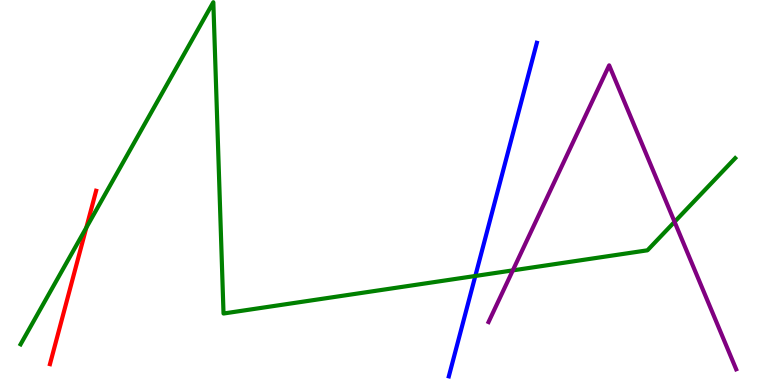[{'lines': ['blue', 'red'], 'intersections': []}, {'lines': ['green', 'red'], 'intersections': [{'x': 1.11, 'y': 4.09}]}, {'lines': ['purple', 'red'], 'intersections': []}, {'lines': ['blue', 'green'], 'intersections': [{'x': 6.13, 'y': 2.83}]}, {'lines': ['blue', 'purple'], 'intersections': []}, {'lines': ['green', 'purple'], 'intersections': [{'x': 6.62, 'y': 2.98}, {'x': 8.7, 'y': 4.24}]}]